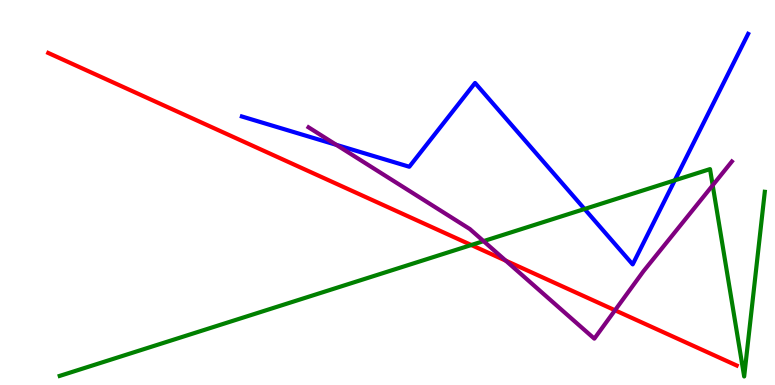[{'lines': ['blue', 'red'], 'intersections': []}, {'lines': ['green', 'red'], 'intersections': [{'x': 6.08, 'y': 3.64}]}, {'lines': ['purple', 'red'], 'intersections': [{'x': 6.53, 'y': 3.23}, {'x': 7.94, 'y': 1.94}]}, {'lines': ['blue', 'green'], 'intersections': [{'x': 7.54, 'y': 4.57}, {'x': 8.71, 'y': 5.32}]}, {'lines': ['blue', 'purple'], 'intersections': [{'x': 4.34, 'y': 6.24}]}, {'lines': ['green', 'purple'], 'intersections': [{'x': 6.24, 'y': 3.74}, {'x': 9.2, 'y': 5.19}]}]